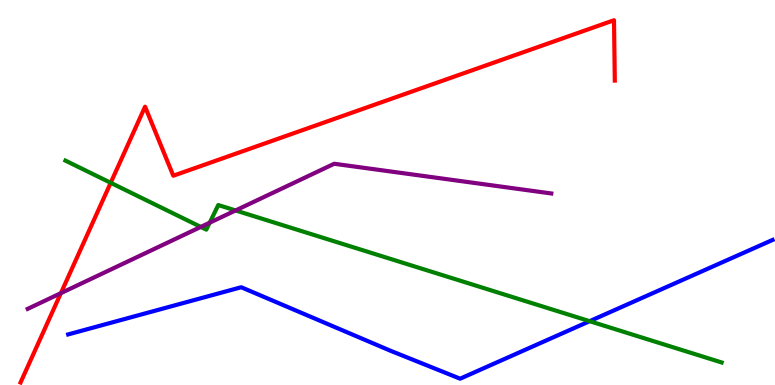[{'lines': ['blue', 'red'], 'intersections': []}, {'lines': ['green', 'red'], 'intersections': [{'x': 1.43, 'y': 5.25}]}, {'lines': ['purple', 'red'], 'intersections': [{'x': 0.786, 'y': 2.39}]}, {'lines': ['blue', 'green'], 'intersections': [{'x': 7.61, 'y': 1.66}]}, {'lines': ['blue', 'purple'], 'intersections': []}, {'lines': ['green', 'purple'], 'intersections': [{'x': 2.59, 'y': 4.11}, {'x': 2.71, 'y': 4.22}, {'x': 3.04, 'y': 4.53}]}]